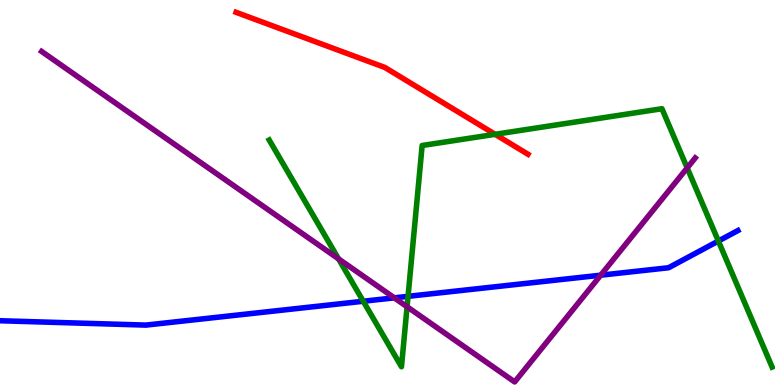[{'lines': ['blue', 'red'], 'intersections': []}, {'lines': ['green', 'red'], 'intersections': [{'x': 6.39, 'y': 6.51}]}, {'lines': ['purple', 'red'], 'intersections': []}, {'lines': ['blue', 'green'], 'intersections': [{'x': 4.69, 'y': 2.18}, {'x': 5.27, 'y': 2.3}, {'x': 9.27, 'y': 3.74}]}, {'lines': ['blue', 'purple'], 'intersections': [{'x': 5.09, 'y': 2.26}, {'x': 7.75, 'y': 2.85}]}, {'lines': ['green', 'purple'], 'intersections': [{'x': 4.37, 'y': 3.28}, {'x': 5.25, 'y': 2.03}, {'x': 8.87, 'y': 5.64}]}]